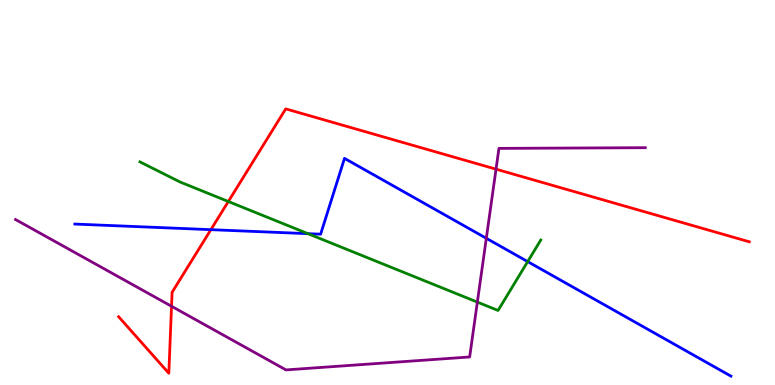[{'lines': ['blue', 'red'], 'intersections': [{'x': 2.72, 'y': 4.03}]}, {'lines': ['green', 'red'], 'intersections': [{'x': 2.95, 'y': 4.77}]}, {'lines': ['purple', 'red'], 'intersections': [{'x': 2.21, 'y': 2.04}, {'x': 6.4, 'y': 5.61}]}, {'lines': ['blue', 'green'], 'intersections': [{'x': 3.97, 'y': 3.93}, {'x': 6.81, 'y': 3.21}]}, {'lines': ['blue', 'purple'], 'intersections': [{'x': 6.28, 'y': 3.81}]}, {'lines': ['green', 'purple'], 'intersections': [{'x': 6.16, 'y': 2.15}]}]